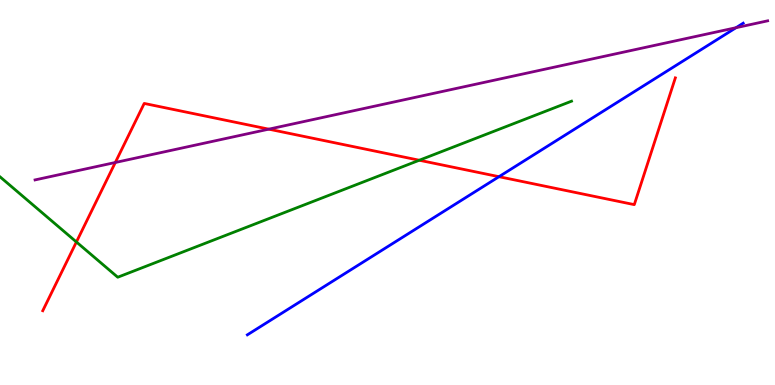[{'lines': ['blue', 'red'], 'intersections': [{'x': 6.44, 'y': 5.41}]}, {'lines': ['green', 'red'], 'intersections': [{'x': 0.986, 'y': 3.71}, {'x': 5.41, 'y': 5.84}]}, {'lines': ['purple', 'red'], 'intersections': [{'x': 1.49, 'y': 5.78}, {'x': 3.47, 'y': 6.65}]}, {'lines': ['blue', 'green'], 'intersections': []}, {'lines': ['blue', 'purple'], 'intersections': [{'x': 9.5, 'y': 9.28}]}, {'lines': ['green', 'purple'], 'intersections': []}]